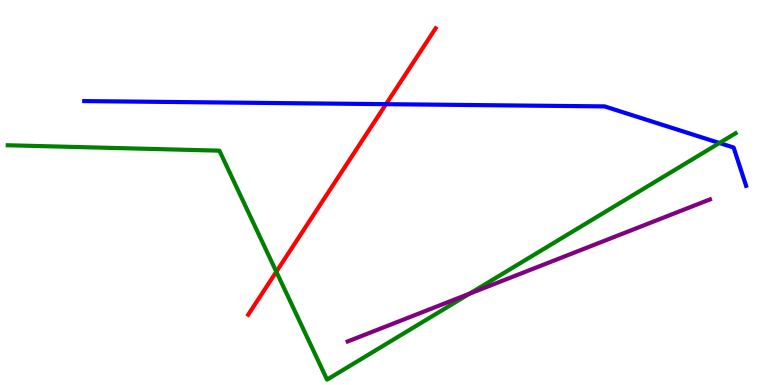[{'lines': ['blue', 'red'], 'intersections': [{'x': 4.98, 'y': 7.29}]}, {'lines': ['green', 'red'], 'intersections': [{'x': 3.57, 'y': 2.94}]}, {'lines': ['purple', 'red'], 'intersections': []}, {'lines': ['blue', 'green'], 'intersections': [{'x': 9.28, 'y': 6.29}]}, {'lines': ['blue', 'purple'], 'intersections': []}, {'lines': ['green', 'purple'], 'intersections': [{'x': 6.06, 'y': 2.37}]}]